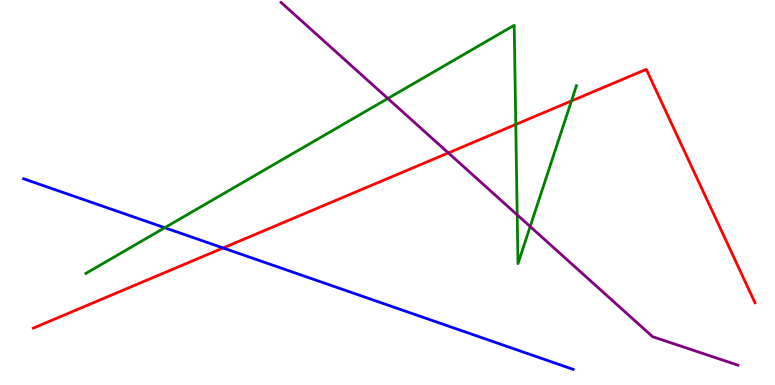[{'lines': ['blue', 'red'], 'intersections': [{'x': 2.88, 'y': 3.56}]}, {'lines': ['green', 'red'], 'intersections': [{'x': 6.66, 'y': 6.77}, {'x': 7.37, 'y': 7.38}]}, {'lines': ['purple', 'red'], 'intersections': [{'x': 5.78, 'y': 6.03}]}, {'lines': ['blue', 'green'], 'intersections': [{'x': 2.13, 'y': 4.09}]}, {'lines': ['blue', 'purple'], 'intersections': []}, {'lines': ['green', 'purple'], 'intersections': [{'x': 5.0, 'y': 7.44}, {'x': 6.67, 'y': 4.42}, {'x': 6.84, 'y': 4.12}]}]